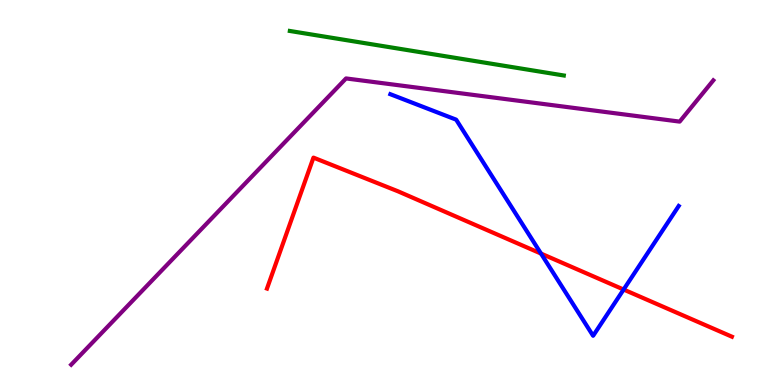[{'lines': ['blue', 'red'], 'intersections': [{'x': 6.98, 'y': 3.41}, {'x': 8.05, 'y': 2.48}]}, {'lines': ['green', 'red'], 'intersections': []}, {'lines': ['purple', 'red'], 'intersections': []}, {'lines': ['blue', 'green'], 'intersections': []}, {'lines': ['blue', 'purple'], 'intersections': []}, {'lines': ['green', 'purple'], 'intersections': []}]